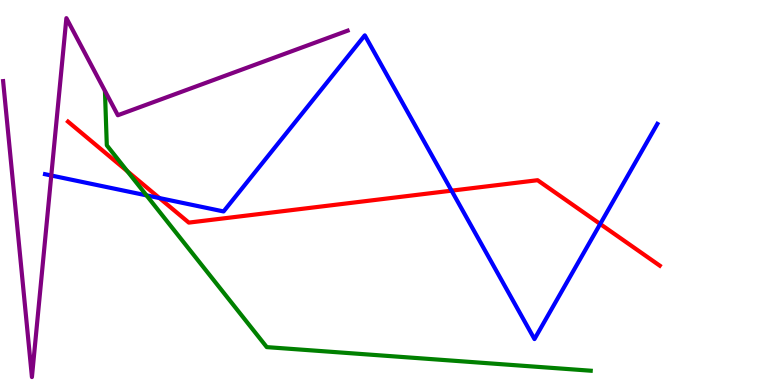[{'lines': ['blue', 'red'], 'intersections': [{'x': 2.06, 'y': 4.86}, {'x': 5.83, 'y': 5.05}, {'x': 7.74, 'y': 4.18}]}, {'lines': ['green', 'red'], 'intersections': [{'x': 1.64, 'y': 5.55}]}, {'lines': ['purple', 'red'], 'intersections': []}, {'lines': ['blue', 'green'], 'intersections': [{'x': 1.89, 'y': 4.93}]}, {'lines': ['blue', 'purple'], 'intersections': [{'x': 0.662, 'y': 5.44}]}, {'lines': ['green', 'purple'], 'intersections': []}]